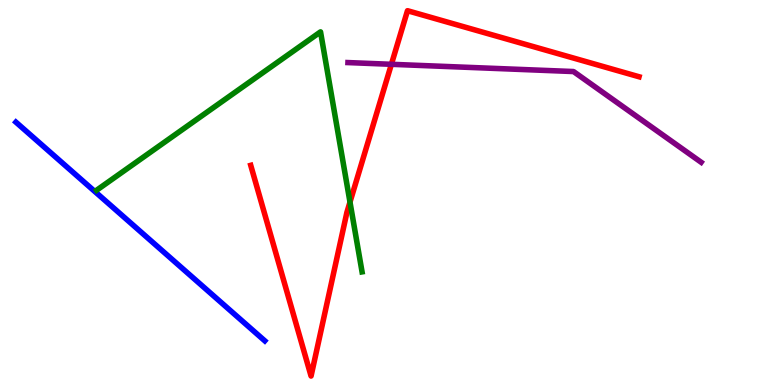[{'lines': ['blue', 'red'], 'intersections': []}, {'lines': ['green', 'red'], 'intersections': [{'x': 4.52, 'y': 4.75}]}, {'lines': ['purple', 'red'], 'intersections': [{'x': 5.05, 'y': 8.33}]}, {'lines': ['blue', 'green'], 'intersections': []}, {'lines': ['blue', 'purple'], 'intersections': []}, {'lines': ['green', 'purple'], 'intersections': []}]